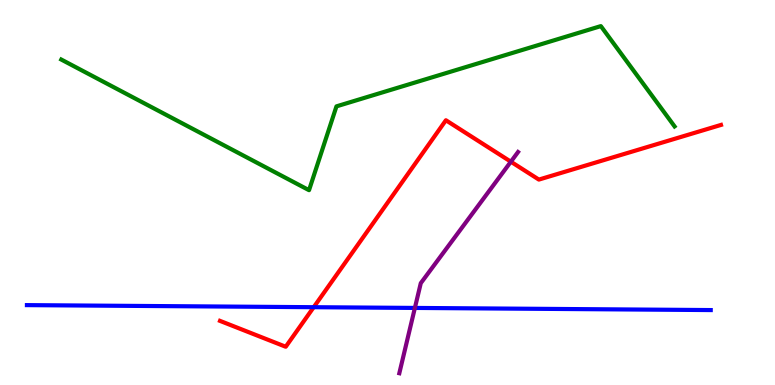[{'lines': ['blue', 'red'], 'intersections': [{'x': 4.05, 'y': 2.02}]}, {'lines': ['green', 'red'], 'intersections': []}, {'lines': ['purple', 'red'], 'intersections': [{'x': 6.59, 'y': 5.8}]}, {'lines': ['blue', 'green'], 'intersections': []}, {'lines': ['blue', 'purple'], 'intersections': [{'x': 5.35, 'y': 2.0}]}, {'lines': ['green', 'purple'], 'intersections': []}]